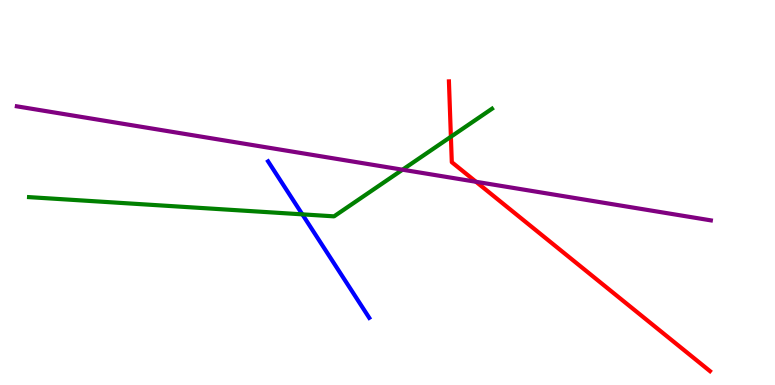[{'lines': ['blue', 'red'], 'intersections': []}, {'lines': ['green', 'red'], 'intersections': [{'x': 5.82, 'y': 6.45}]}, {'lines': ['purple', 'red'], 'intersections': [{'x': 6.14, 'y': 5.28}]}, {'lines': ['blue', 'green'], 'intersections': [{'x': 3.9, 'y': 4.43}]}, {'lines': ['blue', 'purple'], 'intersections': []}, {'lines': ['green', 'purple'], 'intersections': [{'x': 5.19, 'y': 5.59}]}]